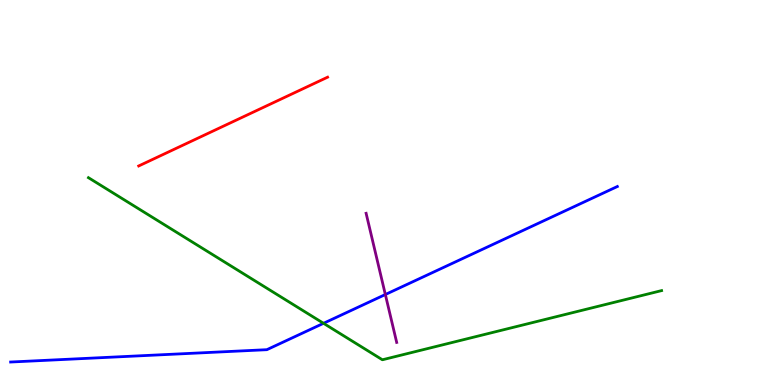[{'lines': ['blue', 'red'], 'intersections': []}, {'lines': ['green', 'red'], 'intersections': []}, {'lines': ['purple', 'red'], 'intersections': []}, {'lines': ['blue', 'green'], 'intersections': [{'x': 4.17, 'y': 1.6}]}, {'lines': ['blue', 'purple'], 'intersections': [{'x': 4.97, 'y': 2.35}]}, {'lines': ['green', 'purple'], 'intersections': []}]